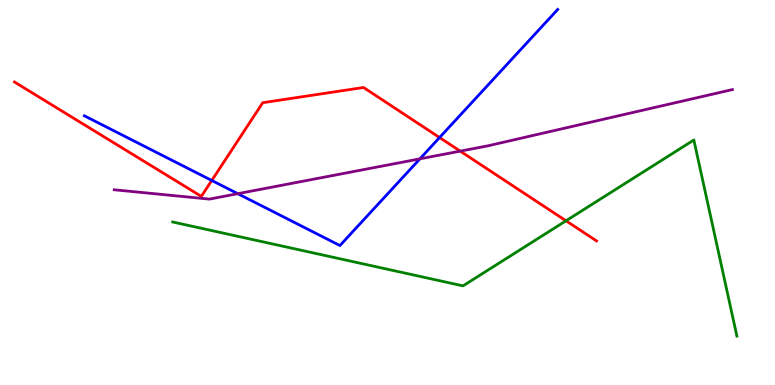[{'lines': ['blue', 'red'], 'intersections': [{'x': 2.73, 'y': 5.31}, {'x': 5.67, 'y': 6.43}]}, {'lines': ['green', 'red'], 'intersections': [{'x': 7.3, 'y': 4.27}]}, {'lines': ['purple', 'red'], 'intersections': [{'x': 5.94, 'y': 6.07}]}, {'lines': ['blue', 'green'], 'intersections': []}, {'lines': ['blue', 'purple'], 'intersections': [{'x': 3.07, 'y': 4.97}, {'x': 5.42, 'y': 5.87}]}, {'lines': ['green', 'purple'], 'intersections': []}]